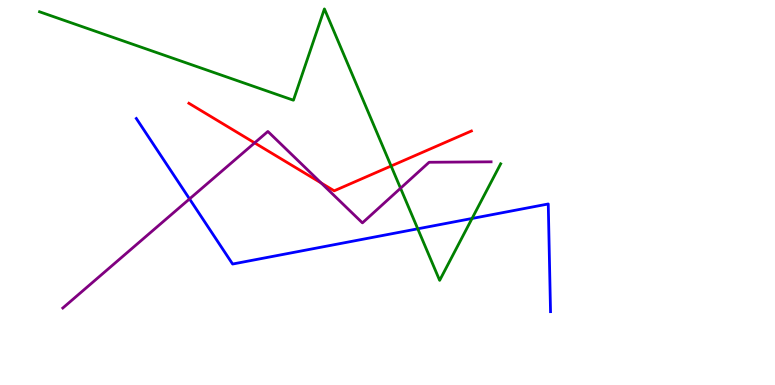[{'lines': ['blue', 'red'], 'intersections': []}, {'lines': ['green', 'red'], 'intersections': [{'x': 5.05, 'y': 5.69}]}, {'lines': ['purple', 'red'], 'intersections': [{'x': 3.29, 'y': 6.29}, {'x': 4.14, 'y': 5.25}]}, {'lines': ['blue', 'green'], 'intersections': [{'x': 5.39, 'y': 4.06}, {'x': 6.09, 'y': 4.33}]}, {'lines': ['blue', 'purple'], 'intersections': [{'x': 2.45, 'y': 4.83}]}, {'lines': ['green', 'purple'], 'intersections': [{'x': 5.17, 'y': 5.11}]}]